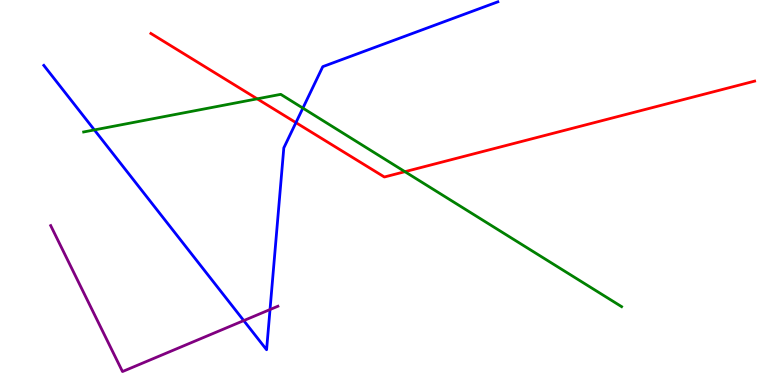[{'lines': ['blue', 'red'], 'intersections': [{'x': 3.82, 'y': 6.81}]}, {'lines': ['green', 'red'], 'intersections': [{'x': 3.32, 'y': 7.43}, {'x': 5.22, 'y': 5.54}]}, {'lines': ['purple', 'red'], 'intersections': []}, {'lines': ['blue', 'green'], 'intersections': [{'x': 1.22, 'y': 6.63}, {'x': 3.91, 'y': 7.19}]}, {'lines': ['blue', 'purple'], 'intersections': [{'x': 3.15, 'y': 1.67}, {'x': 3.48, 'y': 1.96}]}, {'lines': ['green', 'purple'], 'intersections': []}]